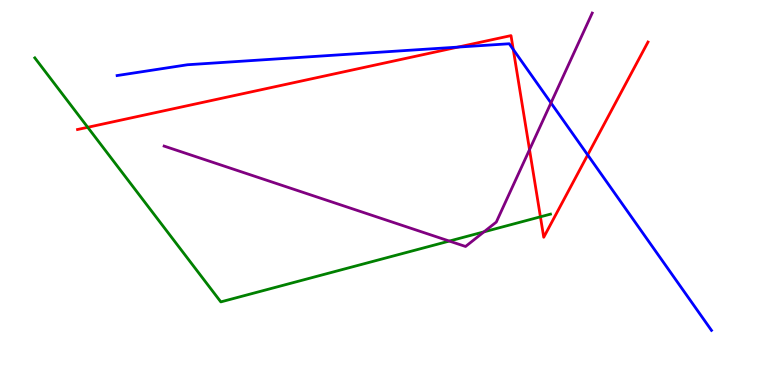[{'lines': ['blue', 'red'], 'intersections': [{'x': 5.91, 'y': 8.78}, {'x': 6.62, 'y': 8.71}, {'x': 7.58, 'y': 5.98}]}, {'lines': ['green', 'red'], 'intersections': [{'x': 1.13, 'y': 6.69}, {'x': 6.97, 'y': 4.37}]}, {'lines': ['purple', 'red'], 'intersections': [{'x': 6.83, 'y': 6.11}]}, {'lines': ['blue', 'green'], 'intersections': []}, {'lines': ['blue', 'purple'], 'intersections': [{'x': 7.11, 'y': 7.33}]}, {'lines': ['green', 'purple'], 'intersections': [{'x': 5.8, 'y': 3.74}, {'x': 6.25, 'y': 3.98}]}]